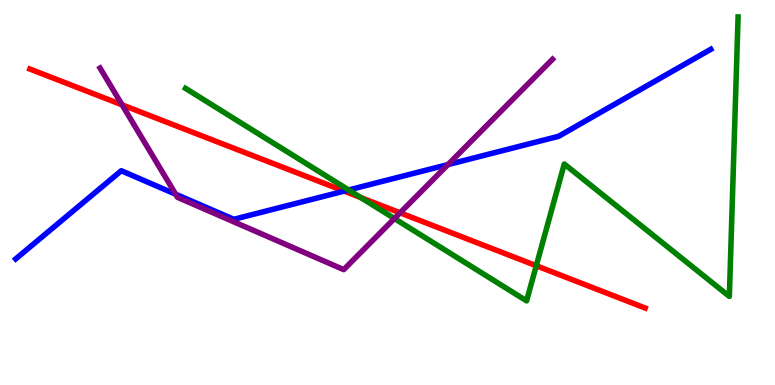[{'lines': ['blue', 'red'], 'intersections': [{'x': 4.44, 'y': 5.04}]}, {'lines': ['green', 'red'], 'intersections': [{'x': 4.65, 'y': 4.87}, {'x': 6.92, 'y': 3.1}]}, {'lines': ['purple', 'red'], 'intersections': [{'x': 1.58, 'y': 7.28}, {'x': 5.16, 'y': 4.47}]}, {'lines': ['blue', 'green'], 'intersections': [{'x': 4.5, 'y': 5.07}]}, {'lines': ['blue', 'purple'], 'intersections': [{'x': 2.27, 'y': 4.96}, {'x': 5.78, 'y': 5.73}]}, {'lines': ['green', 'purple'], 'intersections': [{'x': 5.09, 'y': 4.32}]}]